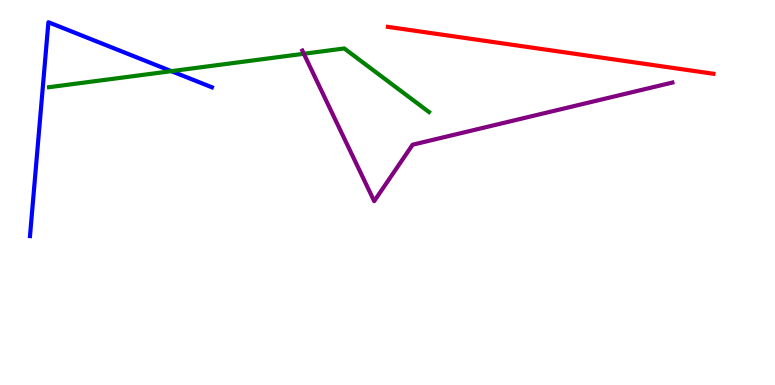[{'lines': ['blue', 'red'], 'intersections': []}, {'lines': ['green', 'red'], 'intersections': []}, {'lines': ['purple', 'red'], 'intersections': []}, {'lines': ['blue', 'green'], 'intersections': [{'x': 2.21, 'y': 8.15}]}, {'lines': ['blue', 'purple'], 'intersections': []}, {'lines': ['green', 'purple'], 'intersections': [{'x': 3.92, 'y': 8.6}]}]